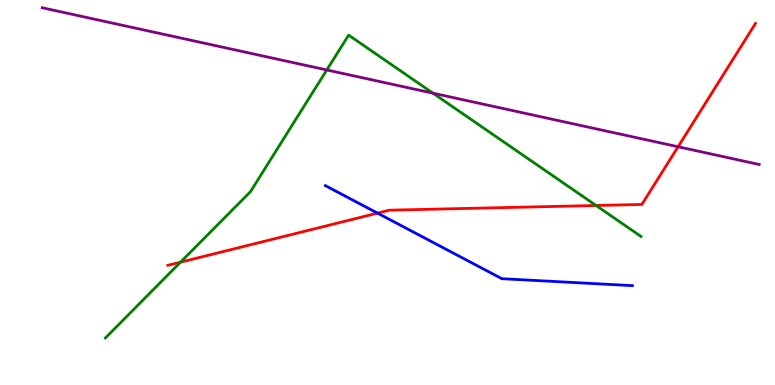[{'lines': ['blue', 'red'], 'intersections': [{'x': 4.87, 'y': 4.46}]}, {'lines': ['green', 'red'], 'intersections': [{'x': 2.33, 'y': 3.19}, {'x': 7.69, 'y': 4.66}]}, {'lines': ['purple', 'red'], 'intersections': [{'x': 8.75, 'y': 6.19}]}, {'lines': ['blue', 'green'], 'intersections': []}, {'lines': ['blue', 'purple'], 'intersections': []}, {'lines': ['green', 'purple'], 'intersections': [{'x': 4.22, 'y': 8.18}, {'x': 5.59, 'y': 7.58}]}]